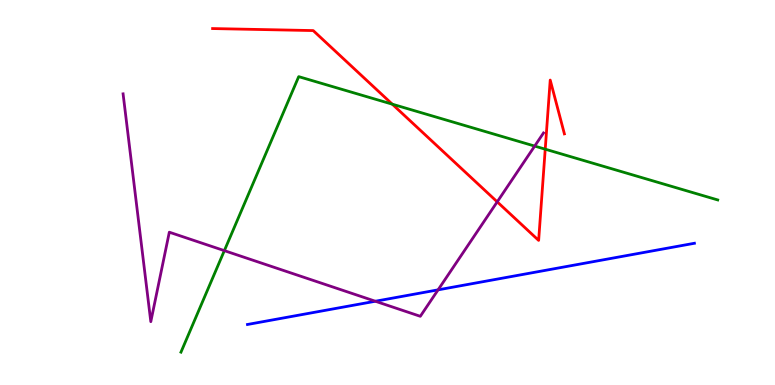[{'lines': ['blue', 'red'], 'intersections': []}, {'lines': ['green', 'red'], 'intersections': [{'x': 5.06, 'y': 7.29}, {'x': 7.04, 'y': 6.13}]}, {'lines': ['purple', 'red'], 'intersections': [{'x': 6.42, 'y': 4.76}]}, {'lines': ['blue', 'green'], 'intersections': []}, {'lines': ['blue', 'purple'], 'intersections': [{'x': 4.84, 'y': 2.18}, {'x': 5.65, 'y': 2.47}]}, {'lines': ['green', 'purple'], 'intersections': [{'x': 2.89, 'y': 3.49}, {'x': 6.9, 'y': 6.21}]}]